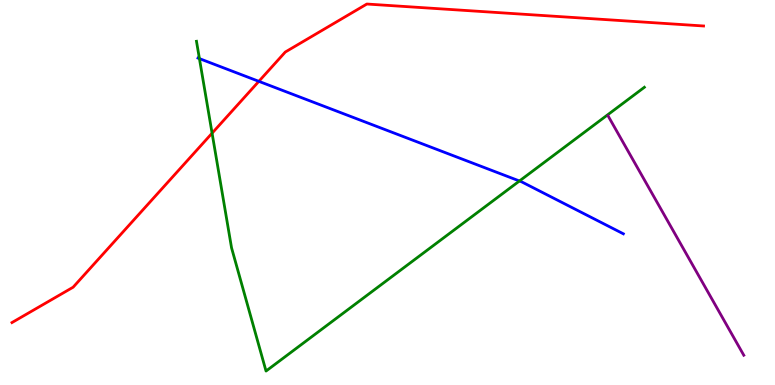[{'lines': ['blue', 'red'], 'intersections': [{'x': 3.34, 'y': 7.89}]}, {'lines': ['green', 'red'], 'intersections': [{'x': 2.74, 'y': 6.54}]}, {'lines': ['purple', 'red'], 'intersections': []}, {'lines': ['blue', 'green'], 'intersections': [{'x': 2.57, 'y': 8.48}, {'x': 6.7, 'y': 5.3}]}, {'lines': ['blue', 'purple'], 'intersections': []}, {'lines': ['green', 'purple'], 'intersections': []}]